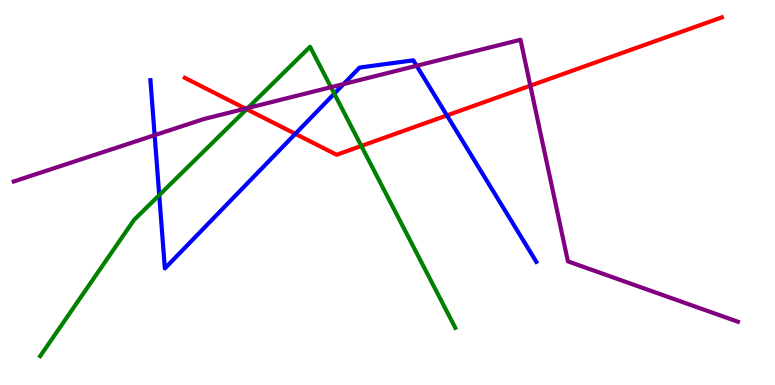[{'lines': ['blue', 'red'], 'intersections': [{'x': 3.81, 'y': 6.52}, {'x': 5.77, 'y': 7.0}]}, {'lines': ['green', 'red'], 'intersections': [{'x': 3.18, 'y': 7.16}, {'x': 4.66, 'y': 6.21}]}, {'lines': ['purple', 'red'], 'intersections': [{'x': 3.17, 'y': 7.18}, {'x': 6.84, 'y': 7.77}]}, {'lines': ['blue', 'green'], 'intersections': [{'x': 2.05, 'y': 4.93}, {'x': 4.31, 'y': 7.57}]}, {'lines': ['blue', 'purple'], 'intersections': [{'x': 2.0, 'y': 6.49}, {'x': 4.43, 'y': 7.82}, {'x': 5.38, 'y': 8.29}]}, {'lines': ['green', 'purple'], 'intersections': [{'x': 3.2, 'y': 7.19}, {'x': 4.27, 'y': 7.73}]}]